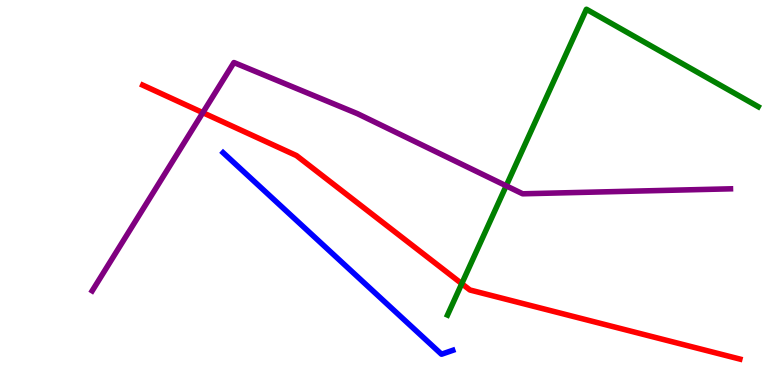[{'lines': ['blue', 'red'], 'intersections': []}, {'lines': ['green', 'red'], 'intersections': [{'x': 5.96, 'y': 2.63}]}, {'lines': ['purple', 'red'], 'intersections': [{'x': 2.62, 'y': 7.07}]}, {'lines': ['blue', 'green'], 'intersections': []}, {'lines': ['blue', 'purple'], 'intersections': []}, {'lines': ['green', 'purple'], 'intersections': [{'x': 6.53, 'y': 5.17}]}]